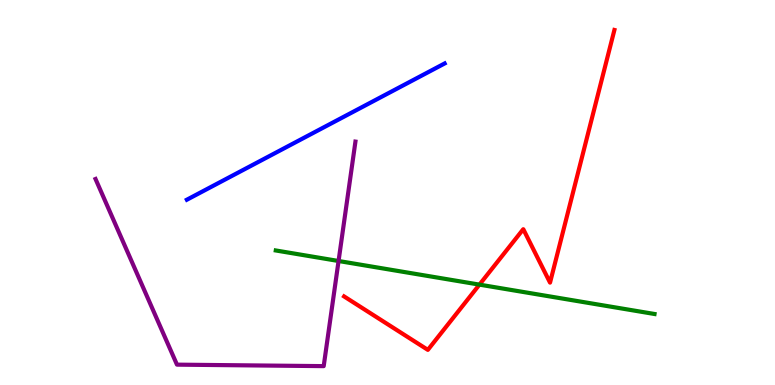[{'lines': ['blue', 'red'], 'intersections': []}, {'lines': ['green', 'red'], 'intersections': [{'x': 6.19, 'y': 2.61}]}, {'lines': ['purple', 'red'], 'intersections': []}, {'lines': ['blue', 'green'], 'intersections': []}, {'lines': ['blue', 'purple'], 'intersections': []}, {'lines': ['green', 'purple'], 'intersections': [{'x': 4.37, 'y': 3.22}]}]